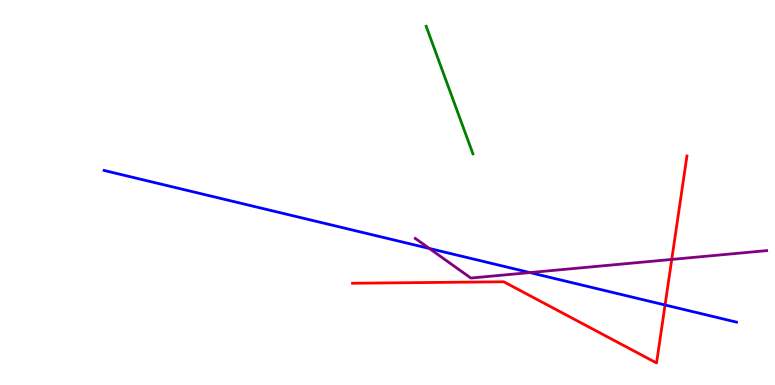[{'lines': ['blue', 'red'], 'intersections': [{'x': 8.58, 'y': 2.08}]}, {'lines': ['green', 'red'], 'intersections': []}, {'lines': ['purple', 'red'], 'intersections': [{'x': 8.67, 'y': 3.26}]}, {'lines': ['blue', 'green'], 'intersections': []}, {'lines': ['blue', 'purple'], 'intersections': [{'x': 5.54, 'y': 3.55}, {'x': 6.84, 'y': 2.92}]}, {'lines': ['green', 'purple'], 'intersections': []}]